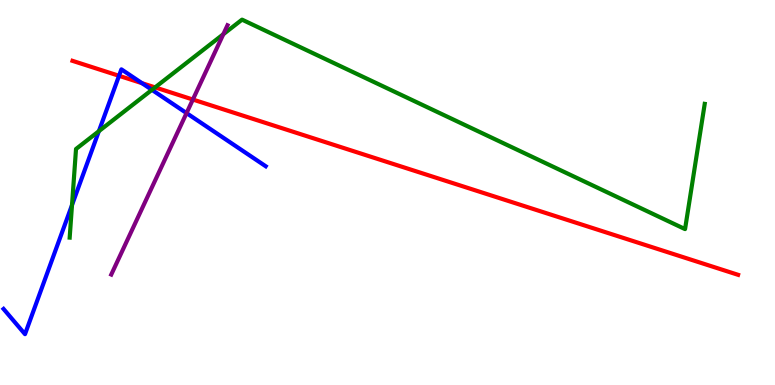[{'lines': ['blue', 'red'], 'intersections': [{'x': 1.54, 'y': 8.03}, {'x': 1.83, 'y': 7.84}]}, {'lines': ['green', 'red'], 'intersections': [{'x': 2.0, 'y': 7.73}]}, {'lines': ['purple', 'red'], 'intersections': [{'x': 2.49, 'y': 7.41}]}, {'lines': ['blue', 'green'], 'intersections': [{'x': 0.929, 'y': 4.68}, {'x': 1.28, 'y': 6.59}, {'x': 1.96, 'y': 7.67}]}, {'lines': ['blue', 'purple'], 'intersections': [{'x': 2.41, 'y': 7.06}]}, {'lines': ['green', 'purple'], 'intersections': [{'x': 2.88, 'y': 9.11}]}]